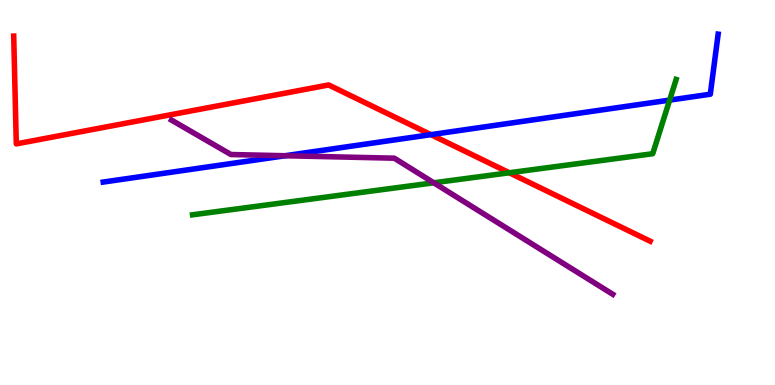[{'lines': ['blue', 'red'], 'intersections': [{'x': 5.56, 'y': 6.5}]}, {'lines': ['green', 'red'], 'intersections': [{'x': 6.57, 'y': 5.51}]}, {'lines': ['purple', 'red'], 'intersections': []}, {'lines': ['blue', 'green'], 'intersections': [{'x': 8.64, 'y': 7.4}]}, {'lines': ['blue', 'purple'], 'intersections': [{'x': 3.68, 'y': 5.95}]}, {'lines': ['green', 'purple'], 'intersections': [{'x': 5.6, 'y': 5.25}]}]